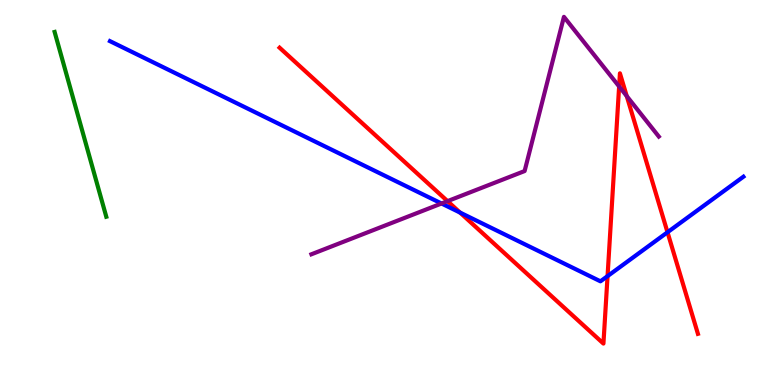[{'lines': ['blue', 'red'], 'intersections': [{'x': 5.94, 'y': 4.48}, {'x': 7.84, 'y': 2.83}, {'x': 8.61, 'y': 3.97}]}, {'lines': ['green', 'red'], 'intersections': []}, {'lines': ['purple', 'red'], 'intersections': [{'x': 5.77, 'y': 4.78}, {'x': 7.99, 'y': 7.75}, {'x': 8.09, 'y': 7.5}]}, {'lines': ['blue', 'green'], 'intersections': []}, {'lines': ['blue', 'purple'], 'intersections': [{'x': 5.7, 'y': 4.71}]}, {'lines': ['green', 'purple'], 'intersections': []}]